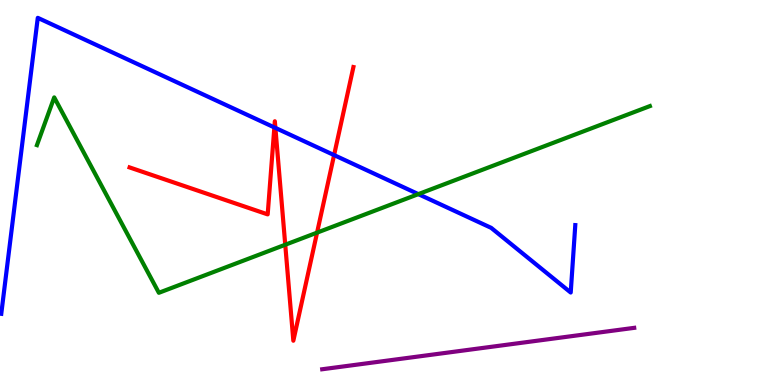[{'lines': ['blue', 'red'], 'intersections': [{'x': 3.54, 'y': 6.69}, {'x': 3.55, 'y': 6.68}, {'x': 4.31, 'y': 5.97}]}, {'lines': ['green', 'red'], 'intersections': [{'x': 3.68, 'y': 3.64}, {'x': 4.09, 'y': 3.96}]}, {'lines': ['purple', 'red'], 'intersections': []}, {'lines': ['blue', 'green'], 'intersections': [{'x': 5.4, 'y': 4.96}]}, {'lines': ['blue', 'purple'], 'intersections': []}, {'lines': ['green', 'purple'], 'intersections': []}]